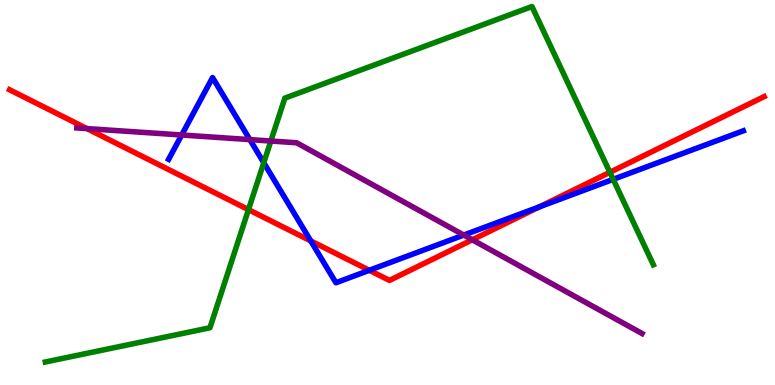[{'lines': ['blue', 'red'], 'intersections': [{'x': 4.01, 'y': 3.74}, {'x': 4.77, 'y': 2.98}, {'x': 6.96, 'y': 4.63}]}, {'lines': ['green', 'red'], 'intersections': [{'x': 3.21, 'y': 4.55}, {'x': 7.87, 'y': 5.52}]}, {'lines': ['purple', 'red'], 'intersections': [{'x': 1.12, 'y': 6.66}, {'x': 6.09, 'y': 3.77}]}, {'lines': ['blue', 'green'], 'intersections': [{'x': 3.4, 'y': 5.77}, {'x': 7.91, 'y': 5.34}]}, {'lines': ['blue', 'purple'], 'intersections': [{'x': 2.34, 'y': 6.49}, {'x': 3.22, 'y': 6.37}, {'x': 5.98, 'y': 3.89}]}, {'lines': ['green', 'purple'], 'intersections': [{'x': 3.49, 'y': 6.34}]}]